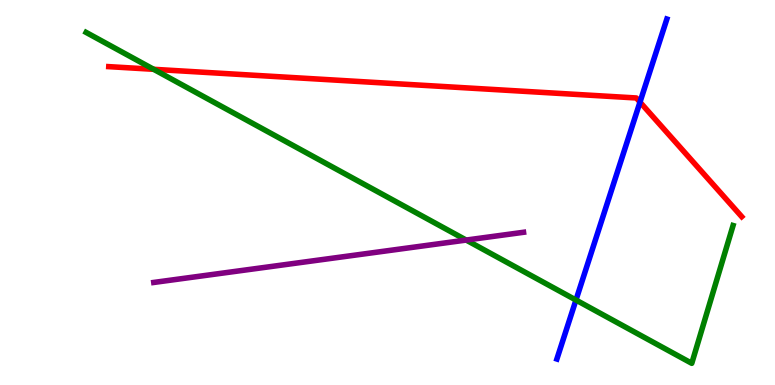[{'lines': ['blue', 'red'], 'intersections': [{'x': 8.26, 'y': 7.35}]}, {'lines': ['green', 'red'], 'intersections': [{'x': 1.98, 'y': 8.2}]}, {'lines': ['purple', 'red'], 'intersections': []}, {'lines': ['blue', 'green'], 'intersections': [{'x': 7.43, 'y': 2.21}]}, {'lines': ['blue', 'purple'], 'intersections': []}, {'lines': ['green', 'purple'], 'intersections': [{'x': 6.02, 'y': 3.76}]}]